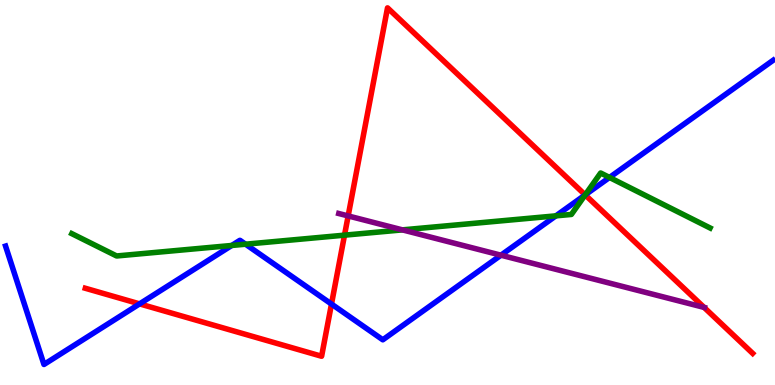[{'lines': ['blue', 'red'], 'intersections': [{'x': 1.8, 'y': 2.11}, {'x': 4.28, 'y': 2.1}, {'x': 7.55, 'y': 4.94}]}, {'lines': ['green', 'red'], 'intersections': [{'x': 4.45, 'y': 3.89}, {'x': 7.55, 'y': 4.94}]}, {'lines': ['purple', 'red'], 'intersections': [{'x': 4.49, 'y': 4.39}, {'x': 9.08, 'y': 2.02}]}, {'lines': ['blue', 'green'], 'intersections': [{'x': 2.99, 'y': 3.62}, {'x': 3.17, 'y': 3.66}, {'x': 7.17, 'y': 4.39}, {'x': 7.55, 'y': 4.94}, {'x': 7.86, 'y': 5.39}]}, {'lines': ['blue', 'purple'], 'intersections': [{'x': 6.46, 'y': 3.37}]}, {'lines': ['green', 'purple'], 'intersections': [{'x': 5.19, 'y': 4.03}]}]